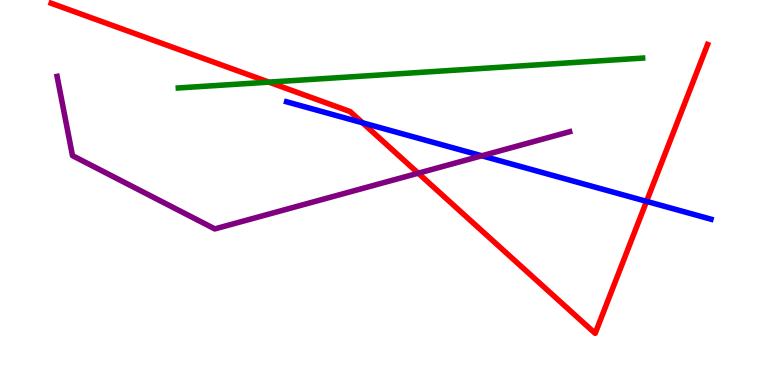[{'lines': ['blue', 'red'], 'intersections': [{'x': 4.68, 'y': 6.81}, {'x': 8.34, 'y': 4.77}]}, {'lines': ['green', 'red'], 'intersections': [{'x': 3.47, 'y': 7.87}]}, {'lines': ['purple', 'red'], 'intersections': [{'x': 5.4, 'y': 5.5}]}, {'lines': ['blue', 'green'], 'intersections': []}, {'lines': ['blue', 'purple'], 'intersections': [{'x': 6.22, 'y': 5.95}]}, {'lines': ['green', 'purple'], 'intersections': []}]